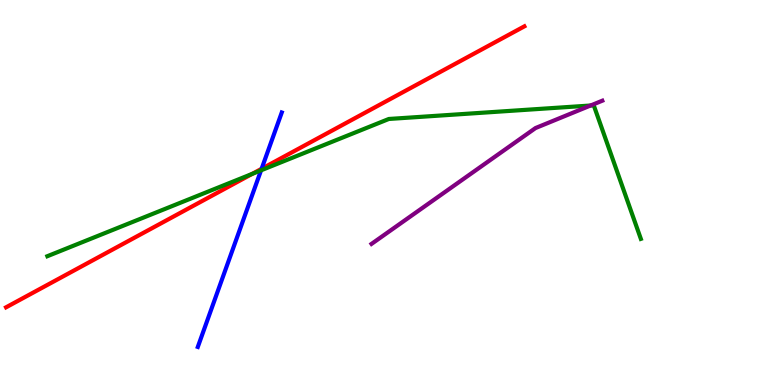[{'lines': ['blue', 'red'], 'intersections': [{'x': 3.38, 'y': 5.62}]}, {'lines': ['green', 'red'], 'intersections': [{'x': 3.25, 'y': 5.48}]}, {'lines': ['purple', 'red'], 'intersections': []}, {'lines': ['blue', 'green'], 'intersections': [{'x': 3.37, 'y': 5.58}]}, {'lines': ['blue', 'purple'], 'intersections': []}, {'lines': ['green', 'purple'], 'intersections': [{'x': 7.62, 'y': 7.26}]}]